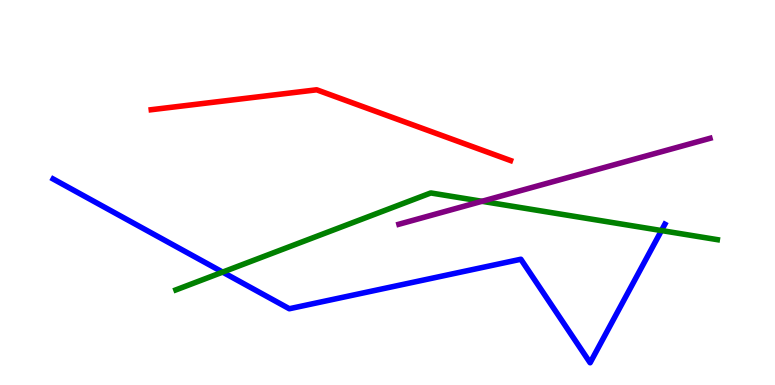[{'lines': ['blue', 'red'], 'intersections': []}, {'lines': ['green', 'red'], 'intersections': []}, {'lines': ['purple', 'red'], 'intersections': []}, {'lines': ['blue', 'green'], 'intersections': [{'x': 2.87, 'y': 2.93}, {'x': 8.54, 'y': 4.01}]}, {'lines': ['blue', 'purple'], 'intersections': []}, {'lines': ['green', 'purple'], 'intersections': [{'x': 6.22, 'y': 4.77}]}]